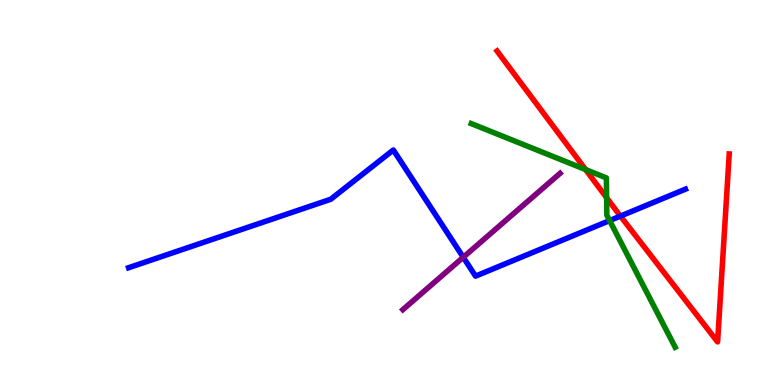[{'lines': ['blue', 'red'], 'intersections': [{'x': 8.01, 'y': 4.39}]}, {'lines': ['green', 'red'], 'intersections': [{'x': 7.56, 'y': 5.6}, {'x': 7.83, 'y': 4.86}]}, {'lines': ['purple', 'red'], 'intersections': []}, {'lines': ['blue', 'green'], 'intersections': [{'x': 7.87, 'y': 4.27}]}, {'lines': ['blue', 'purple'], 'intersections': [{'x': 5.98, 'y': 3.32}]}, {'lines': ['green', 'purple'], 'intersections': []}]